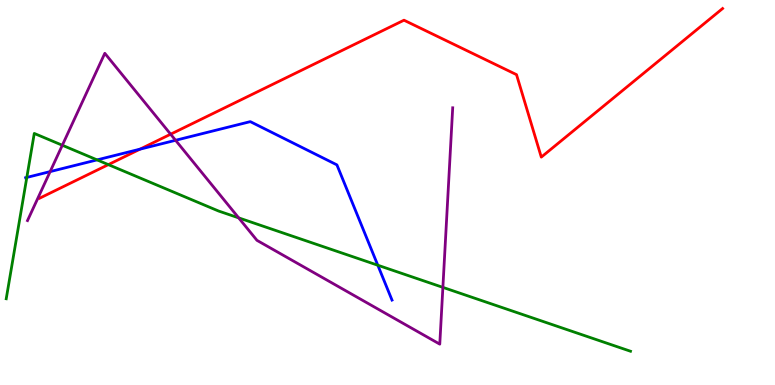[{'lines': ['blue', 'red'], 'intersections': [{'x': 1.81, 'y': 6.13}]}, {'lines': ['green', 'red'], 'intersections': [{'x': 1.4, 'y': 5.72}]}, {'lines': ['purple', 'red'], 'intersections': [{'x': 2.2, 'y': 6.51}]}, {'lines': ['blue', 'green'], 'intersections': [{'x': 0.346, 'y': 5.39}, {'x': 1.25, 'y': 5.85}, {'x': 4.87, 'y': 3.11}]}, {'lines': ['blue', 'purple'], 'intersections': [{'x': 0.647, 'y': 5.54}, {'x': 2.27, 'y': 6.36}]}, {'lines': ['green', 'purple'], 'intersections': [{'x': 0.804, 'y': 6.23}, {'x': 3.08, 'y': 4.34}, {'x': 5.71, 'y': 2.54}]}]